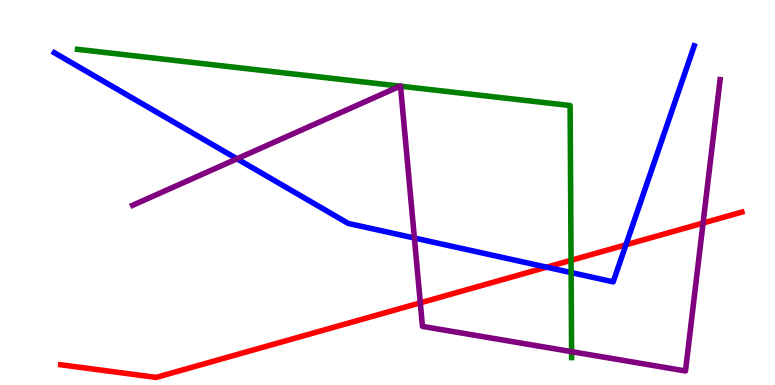[{'lines': ['blue', 'red'], 'intersections': [{'x': 7.05, 'y': 3.06}, {'x': 8.08, 'y': 3.64}]}, {'lines': ['green', 'red'], 'intersections': [{'x': 7.37, 'y': 3.24}]}, {'lines': ['purple', 'red'], 'intersections': [{'x': 5.42, 'y': 2.13}, {'x': 9.07, 'y': 4.21}]}, {'lines': ['blue', 'green'], 'intersections': [{'x': 7.37, 'y': 2.92}]}, {'lines': ['blue', 'purple'], 'intersections': [{'x': 3.06, 'y': 5.88}, {'x': 5.35, 'y': 3.82}]}, {'lines': ['green', 'purple'], 'intersections': [{'x': 5.16, 'y': 7.76}, {'x': 5.17, 'y': 7.76}, {'x': 7.38, 'y': 0.866}]}]